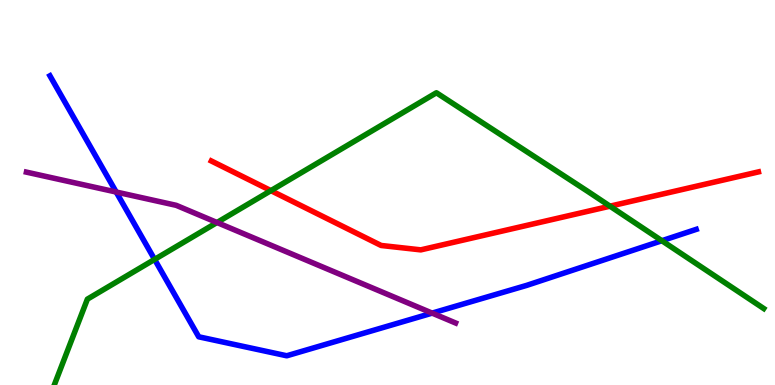[{'lines': ['blue', 'red'], 'intersections': []}, {'lines': ['green', 'red'], 'intersections': [{'x': 3.5, 'y': 5.05}, {'x': 7.87, 'y': 4.64}]}, {'lines': ['purple', 'red'], 'intersections': []}, {'lines': ['blue', 'green'], 'intersections': [{'x': 1.99, 'y': 3.26}, {'x': 8.54, 'y': 3.75}]}, {'lines': ['blue', 'purple'], 'intersections': [{'x': 1.5, 'y': 5.01}, {'x': 5.58, 'y': 1.87}]}, {'lines': ['green', 'purple'], 'intersections': [{'x': 2.8, 'y': 4.22}]}]